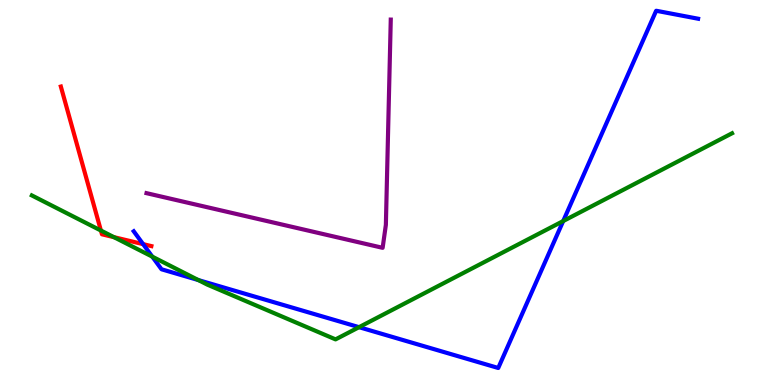[{'lines': ['blue', 'red'], 'intersections': [{'x': 1.85, 'y': 3.66}]}, {'lines': ['green', 'red'], 'intersections': [{'x': 1.3, 'y': 4.01}, {'x': 1.47, 'y': 3.84}]}, {'lines': ['purple', 'red'], 'intersections': []}, {'lines': ['blue', 'green'], 'intersections': [{'x': 1.96, 'y': 3.33}, {'x': 2.56, 'y': 2.73}, {'x': 4.63, 'y': 1.5}, {'x': 7.27, 'y': 4.26}]}, {'lines': ['blue', 'purple'], 'intersections': []}, {'lines': ['green', 'purple'], 'intersections': []}]